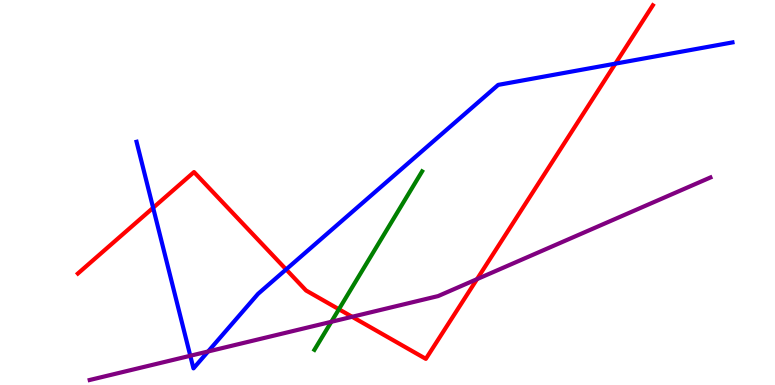[{'lines': ['blue', 'red'], 'intersections': [{'x': 1.98, 'y': 4.6}, {'x': 3.69, 'y': 3.0}, {'x': 7.94, 'y': 8.35}]}, {'lines': ['green', 'red'], 'intersections': [{'x': 4.37, 'y': 1.97}]}, {'lines': ['purple', 'red'], 'intersections': [{'x': 4.54, 'y': 1.77}, {'x': 6.16, 'y': 2.75}]}, {'lines': ['blue', 'green'], 'intersections': []}, {'lines': ['blue', 'purple'], 'intersections': [{'x': 2.46, 'y': 0.759}, {'x': 2.69, 'y': 0.871}]}, {'lines': ['green', 'purple'], 'intersections': [{'x': 4.28, 'y': 1.64}]}]